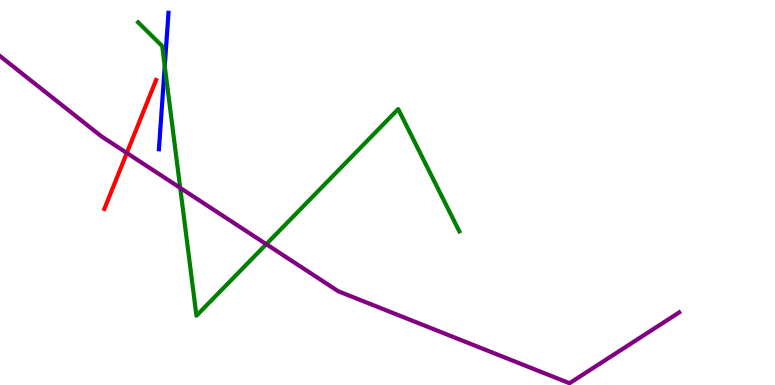[{'lines': ['blue', 'red'], 'intersections': []}, {'lines': ['green', 'red'], 'intersections': []}, {'lines': ['purple', 'red'], 'intersections': [{'x': 1.64, 'y': 6.03}]}, {'lines': ['blue', 'green'], 'intersections': [{'x': 2.13, 'y': 8.28}]}, {'lines': ['blue', 'purple'], 'intersections': []}, {'lines': ['green', 'purple'], 'intersections': [{'x': 2.33, 'y': 5.12}, {'x': 3.44, 'y': 3.66}]}]